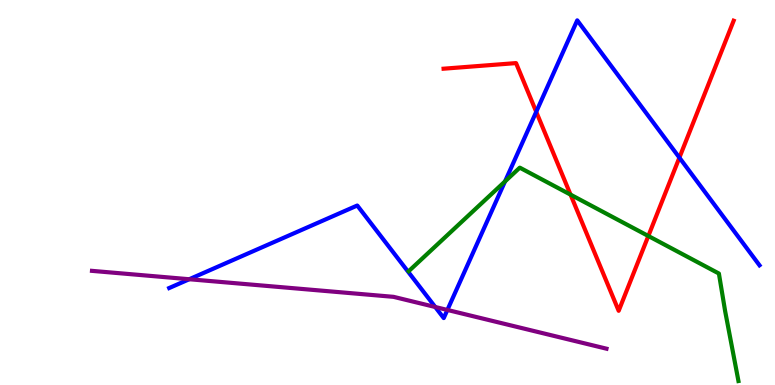[{'lines': ['blue', 'red'], 'intersections': [{'x': 6.92, 'y': 7.1}, {'x': 8.77, 'y': 5.91}]}, {'lines': ['green', 'red'], 'intersections': [{'x': 7.36, 'y': 4.94}, {'x': 8.37, 'y': 3.87}]}, {'lines': ['purple', 'red'], 'intersections': []}, {'lines': ['blue', 'green'], 'intersections': [{'x': 6.52, 'y': 5.29}]}, {'lines': ['blue', 'purple'], 'intersections': [{'x': 2.44, 'y': 2.75}, {'x': 5.62, 'y': 2.03}, {'x': 5.77, 'y': 1.95}]}, {'lines': ['green', 'purple'], 'intersections': []}]